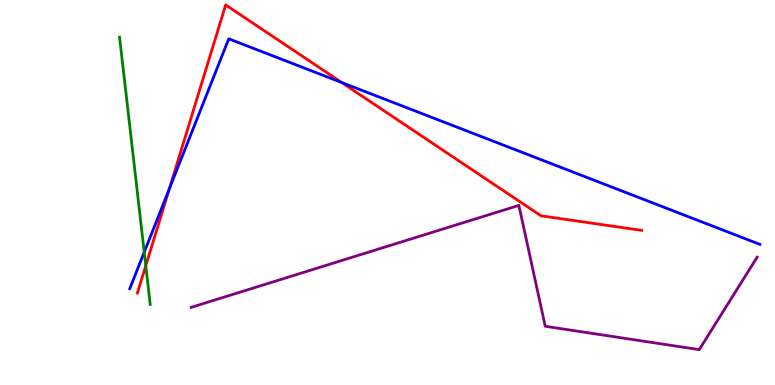[{'lines': ['blue', 'red'], 'intersections': [{'x': 2.19, 'y': 5.1}, {'x': 4.41, 'y': 7.86}]}, {'lines': ['green', 'red'], 'intersections': [{'x': 1.88, 'y': 3.1}]}, {'lines': ['purple', 'red'], 'intersections': []}, {'lines': ['blue', 'green'], 'intersections': [{'x': 1.86, 'y': 3.45}]}, {'lines': ['blue', 'purple'], 'intersections': []}, {'lines': ['green', 'purple'], 'intersections': []}]